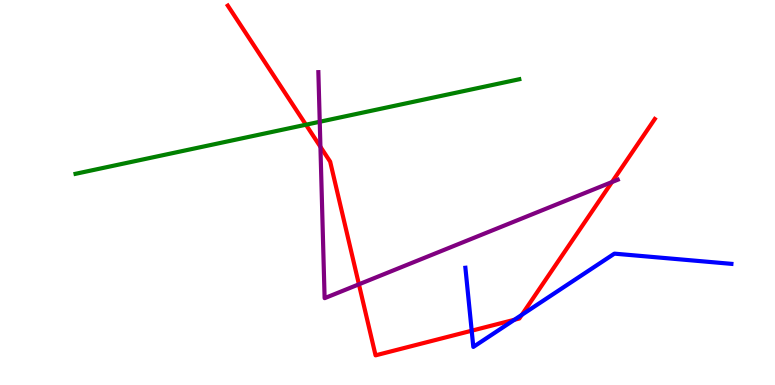[{'lines': ['blue', 'red'], 'intersections': [{'x': 6.09, 'y': 1.41}, {'x': 6.64, 'y': 1.69}, {'x': 6.73, 'y': 1.82}]}, {'lines': ['green', 'red'], 'intersections': [{'x': 3.95, 'y': 6.76}]}, {'lines': ['purple', 'red'], 'intersections': [{'x': 4.13, 'y': 6.19}, {'x': 4.63, 'y': 2.62}, {'x': 7.9, 'y': 5.27}]}, {'lines': ['blue', 'green'], 'intersections': []}, {'lines': ['blue', 'purple'], 'intersections': []}, {'lines': ['green', 'purple'], 'intersections': [{'x': 4.13, 'y': 6.84}]}]